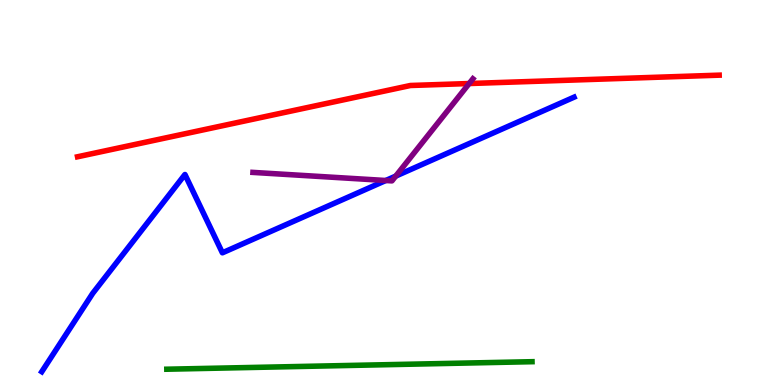[{'lines': ['blue', 'red'], 'intersections': []}, {'lines': ['green', 'red'], 'intersections': []}, {'lines': ['purple', 'red'], 'intersections': [{'x': 6.05, 'y': 7.83}]}, {'lines': ['blue', 'green'], 'intersections': []}, {'lines': ['blue', 'purple'], 'intersections': [{'x': 4.98, 'y': 5.31}, {'x': 5.11, 'y': 5.43}]}, {'lines': ['green', 'purple'], 'intersections': []}]